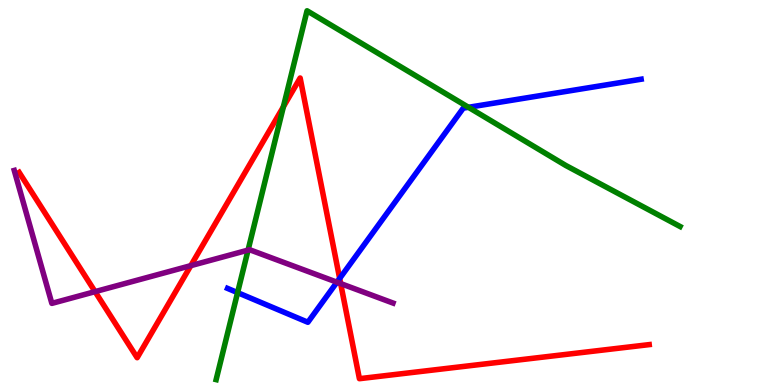[{'lines': ['blue', 'red'], 'intersections': [{'x': 4.38, 'y': 2.77}]}, {'lines': ['green', 'red'], 'intersections': [{'x': 3.66, 'y': 7.23}]}, {'lines': ['purple', 'red'], 'intersections': [{'x': 1.23, 'y': 2.42}, {'x': 2.46, 'y': 3.1}, {'x': 4.4, 'y': 2.63}]}, {'lines': ['blue', 'green'], 'intersections': [{'x': 3.07, 'y': 2.4}, {'x': 6.04, 'y': 7.21}]}, {'lines': ['blue', 'purple'], 'intersections': [{'x': 4.35, 'y': 2.67}]}, {'lines': ['green', 'purple'], 'intersections': [{'x': 3.2, 'y': 3.5}]}]